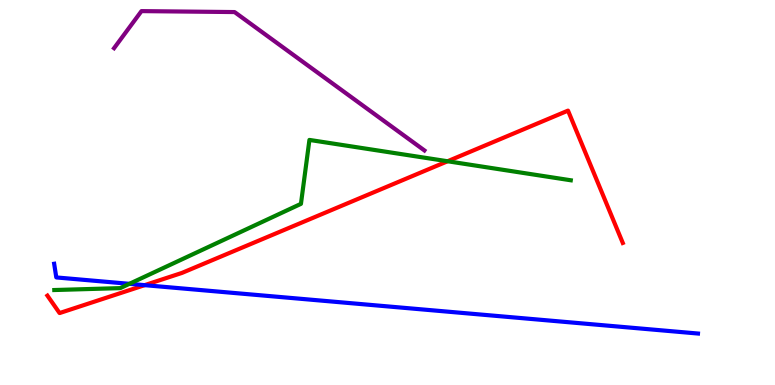[{'lines': ['blue', 'red'], 'intersections': [{'x': 1.87, 'y': 2.59}]}, {'lines': ['green', 'red'], 'intersections': [{'x': 5.78, 'y': 5.81}]}, {'lines': ['purple', 'red'], 'intersections': []}, {'lines': ['blue', 'green'], 'intersections': [{'x': 1.67, 'y': 2.63}]}, {'lines': ['blue', 'purple'], 'intersections': []}, {'lines': ['green', 'purple'], 'intersections': []}]